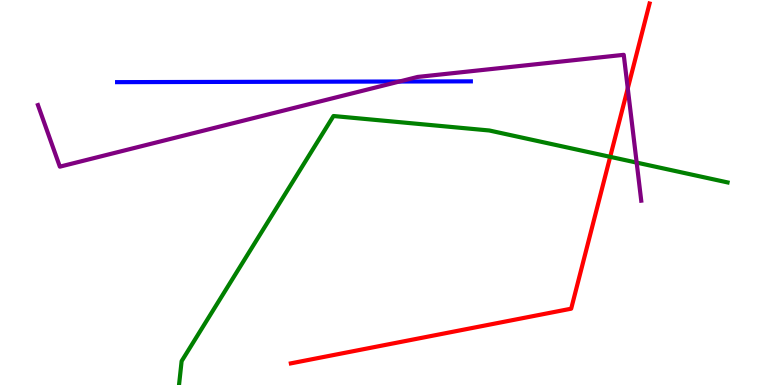[{'lines': ['blue', 'red'], 'intersections': []}, {'lines': ['green', 'red'], 'intersections': [{'x': 7.87, 'y': 5.93}]}, {'lines': ['purple', 'red'], 'intersections': [{'x': 8.1, 'y': 7.7}]}, {'lines': ['blue', 'green'], 'intersections': []}, {'lines': ['blue', 'purple'], 'intersections': [{'x': 5.15, 'y': 7.88}]}, {'lines': ['green', 'purple'], 'intersections': [{'x': 8.22, 'y': 5.78}]}]